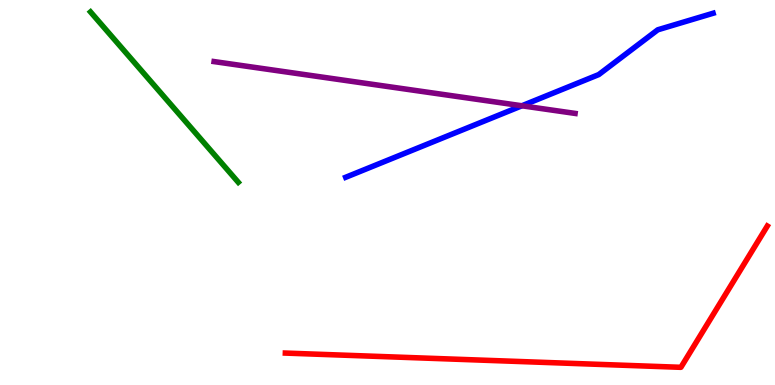[{'lines': ['blue', 'red'], 'intersections': []}, {'lines': ['green', 'red'], 'intersections': []}, {'lines': ['purple', 'red'], 'intersections': []}, {'lines': ['blue', 'green'], 'intersections': []}, {'lines': ['blue', 'purple'], 'intersections': [{'x': 6.73, 'y': 7.25}]}, {'lines': ['green', 'purple'], 'intersections': []}]